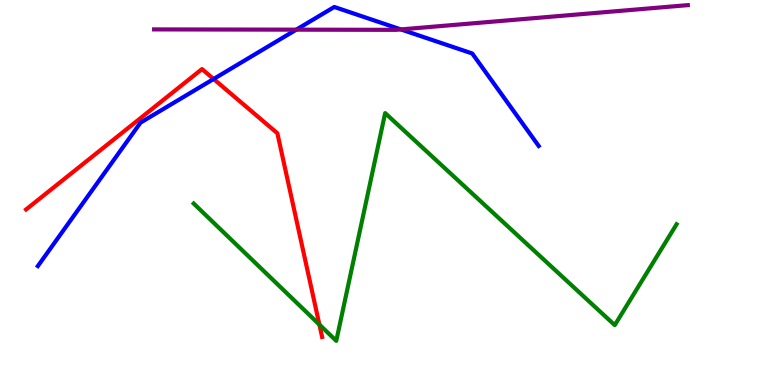[{'lines': ['blue', 'red'], 'intersections': [{'x': 2.76, 'y': 7.95}]}, {'lines': ['green', 'red'], 'intersections': [{'x': 4.12, 'y': 1.57}]}, {'lines': ['purple', 'red'], 'intersections': []}, {'lines': ['blue', 'green'], 'intersections': []}, {'lines': ['blue', 'purple'], 'intersections': [{'x': 3.82, 'y': 9.23}, {'x': 5.17, 'y': 9.24}]}, {'lines': ['green', 'purple'], 'intersections': []}]